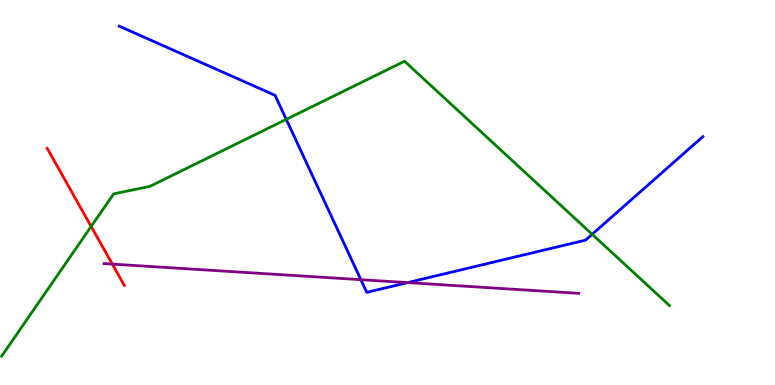[{'lines': ['blue', 'red'], 'intersections': []}, {'lines': ['green', 'red'], 'intersections': [{'x': 1.18, 'y': 4.12}]}, {'lines': ['purple', 'red'], 'intersections': [{'x': 1.45, 'y': 3.14}]}, {'lines': ['blue', 'green'], 'intersections': [{'x': 3.69, 'y': 6.9}, {'x': 7.64, 'y': 3.91}]}, {'lines': ['blue', 'purple'], 'intersections': [{'x': 4.66, 'y': 2.74}, {'x': 5.26, 'y': 2.66}]}, {'lines': ['green', 'purple'], 'intersections': []}]